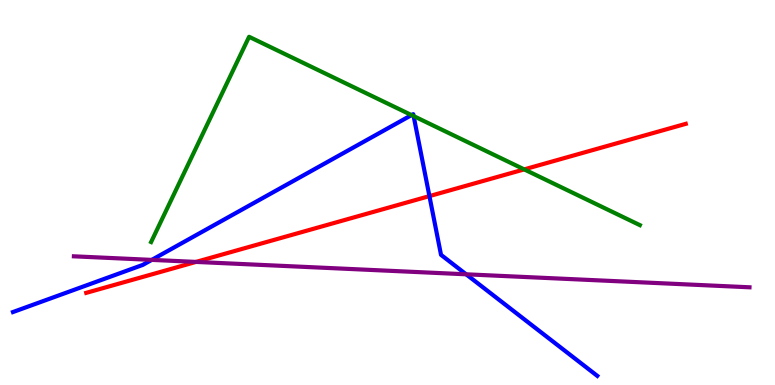[{'lines': ['blue', 'red'], 'intersections': [{'x': 5.54, 'y': 4.91}]}, {'lines': ['green', 'red'], 'intersections': [{'x': 6.76, 'y': 5.6}]}, {'lines': ['purple', 'red'], 'intersections': [{'x': 2.53, 'y': 3.2}]}, {'lines': ['blue', 'green'], 'intersections': [{'x': 5.31, 'y': 7.01}, {'x': 5.34, 'y': 6.98}]}, {'lines': ['blue', 'purple'], 'intersections': [{'x': 1.96, 'y': 3.25}, {'x': 6.01, 'y': 2.88}]}, {'lines': ['green', 'purple'], 'intersections': []}]